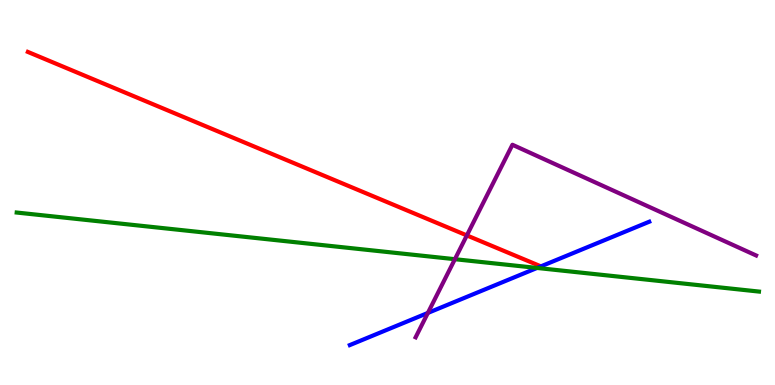[{'lines': ['blue', 'red'], 'intersections': []}, {'lines': ['green', 'red'], 'intersections': []}, {'lines': ['purple', 'red'], 'intersections': [{'x': 6.02, 'y': 3.89}]}, {'lines': ['blue', 'green'], 'intersections': [{'x': 6.93, 'y': 3.04}]}, {'lines': ['blue', 'purple'], 'intersections': [{'x': 5.52, 'y': 1.87}]}, {'lines': ['green', 'purple'], 'intersections': [{'x': 5.87, 'y': 3.27}]}]